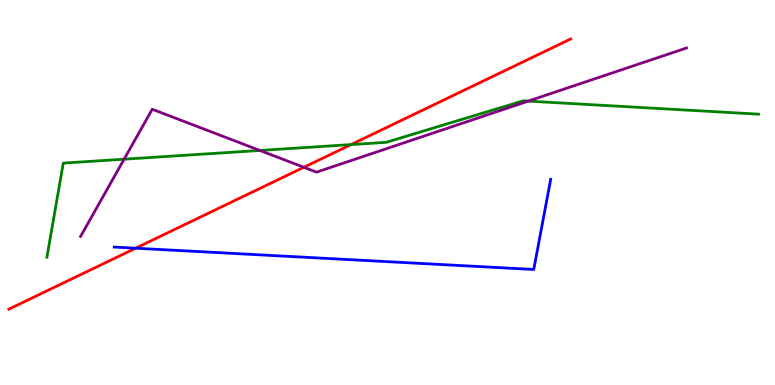[{'lines': ['blue', 'red'], 'intersections': [{'x': 1.75, 'y': 3.55}]}, {'lines': ['green', 'red'], 'intersections': [{'x': 4.53, 'y': 6.24}]}, {'lines': ['purple', 'red'], 'intersections': [{'x': 3.92, 'y': 5.65}]}, {'lines': ['blue', 'green'], 'intersections': []}, {'lines': ['blue', 'purple'], 'intersections': []}, {'lines': ['green', 'purple'], 'intersections': [{'x': 1.6, 'y': 5.87}, {'x': 3.35, 'y': 6.09}, {'x': 6.82, 'y': 7.37}]}]